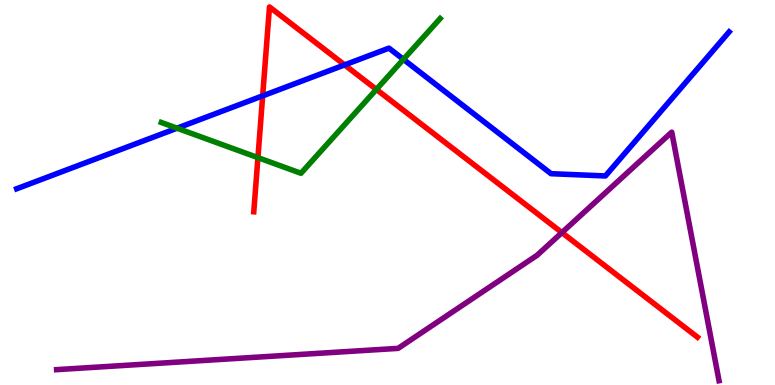[{'lines': ['blue', 'red'], 'intersections': [{'x': 3.39, 'y': 7.51}, {'x': 4.45, 'y': 8.31}]}, {'lines': ['green', 'red'], 'intersections': [{'x': 3.33, 'y': 5.91}, {'x': 4.86, 'y': 7.68}]}, {'lines': ['purple', 'red'], 'intersections': [{'x': 7.25, 'y': 3.96}]}, {'lines': ['blue', 'green'], 'intersections': [{'x': 2.28, 'y': 6.67}, {'x': 5.21, 'y': 8.46}]}, {'lines': ['blue', 'purple'], 'intersections': []}, {'lines': ['green', 'purple'], 'intersections': []}]